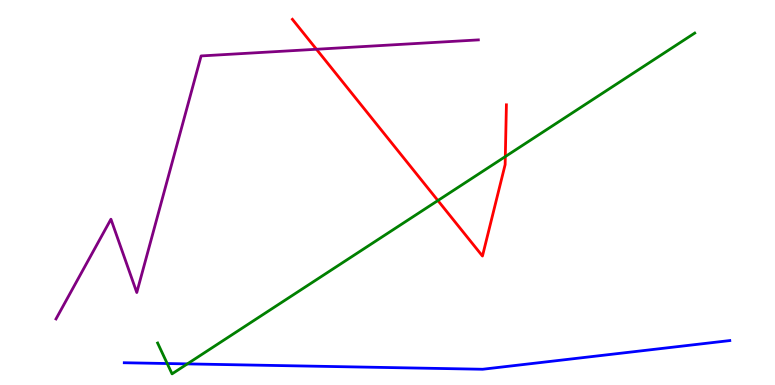[{'lines': ['blue', 'red'], 'intersections': []}, {'lines': ['green', 'red'], 'intersections': [{'x': 5.65, 'y': 4.79}, {'x': 6.52, 'y': 5.93}]}, {'lines': ['purple', 'red'], 'intersections': [{'x': 4.08, 'y': 8.72}]}, {'lines': ['blue', 'green'], 'intersections': [{'x': 2.16, 'y': 0.558}, {'x': 2.42, 'y': 0.548}]}, {'lines': ['blue', 'purple'], 'intersections': []}, {'lines': ['green', 'purple'], 'intersections': []}]